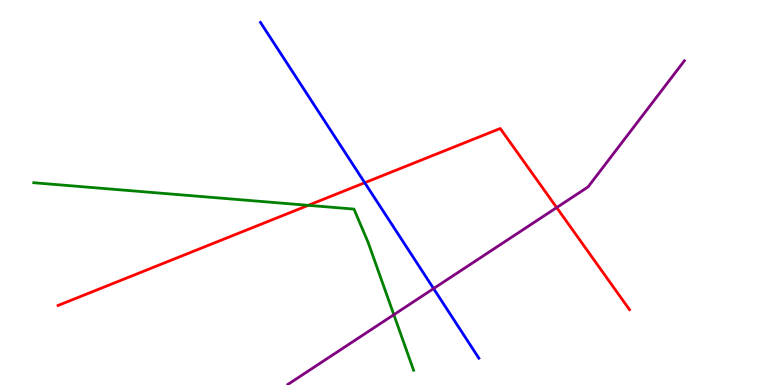[{'lines': ['blue', 'red'], 'intersections': [{'x': 4.71, 'y': 5.25}]}, {'lines': ['green', 'red'], 'intersections': [{'x': 3.98, 'y': 4.67}]}, {'lines': ['purple', 'red'], 'intersections': [{'x': 7.18, 'y': 4.61}]}, {'lines': ['blue', 'green'], 'intersections': []}, {'lines': ['blue', 'purple'], 'intersections': [{'x': 5.59, 'y': 2.5}]}, {'lines': ['green', 'purple'], 'intersections': [{'x': 5.08, 'y': 1.83}]}]